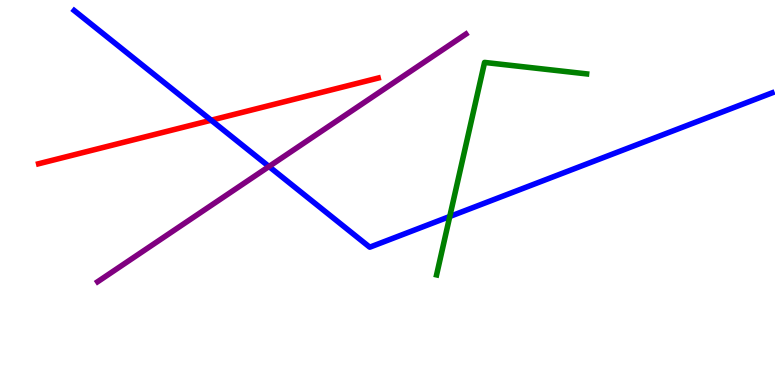[{'lines': ['blue', 'red'], 'intersections': [{'x': 2.72, 'y': 6.88}]}, {'lines': ['green', 'red'], 'intersections': []}, {'lines': ['purple', 'red'], 'intersections': []}, {'lines': ['blue', 'green'], 'intersections': [{'x': 5.8, 'y': 4.38}]}, {'lines': ['blue', 'purple'], 'intersections': [{'x': 3.47, 'y': 5.68}]}, {'lines': ['green', 'purple'], 'intersections': []}]